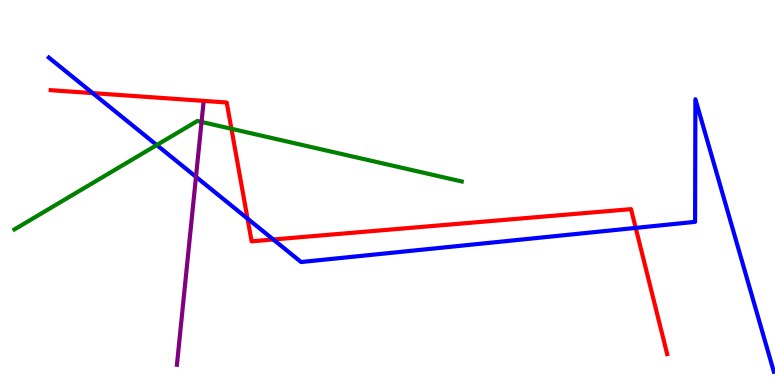[{'lines': ['blue', 'red'], 'intersections': [{'x': 1.2, 'y': 7.58}, {'x': 3.19, 'y': 4.32}, {'x': 3.53, 'y': 3.78}, {'x': 8.2, 'y': 4.08}]}, {'lines': ['green', 'red'], 'intersections': [{'x': 2.99, 'y': 6.65}]}, {'lines': ['purple', 'red'], 'intersections': []}, {'lines': ['blue', 'green'], 'intersections': [{'x': 2.02, 'y': 6.23}]}, {'lines': ['blue', 'purple'], 'intersections': [{'x': 2.53, 'y': 5.41}]}, {'lines': ['green', 'purple'], 'intersections': [{'x': 2.6, 'y': 6.83}]}]